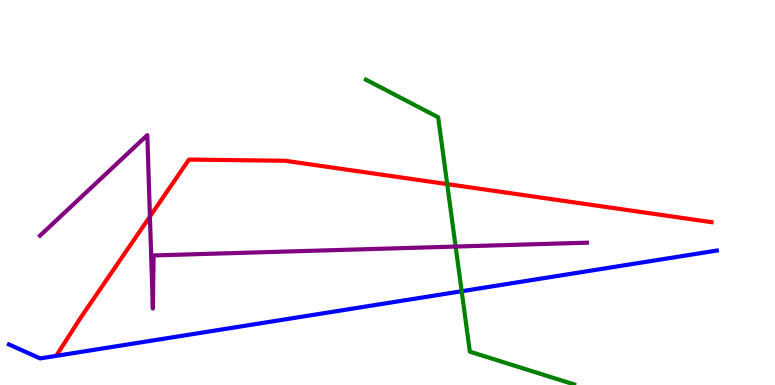[{'lines': ['blue', 'red'], 'intersections': []}, {'lines': ['green', 'red'], 'intersections': [{'x': 5.77, 'y': 5.22}]}, {'lines': ['purple', 'red'], 'intersections': [{'x': 1.93, 'y': 4.38}]}, {'lines': ['blue', 'green'], 'intersections': [{'x': 5.96, 'y': 2.44}]}, {'lines': ['blue', 'purple'], 'intersections': []}, {'lines': ['green', 'purple'], 'intersections': [{'x': 5.88, 'y': 3.6}]}]